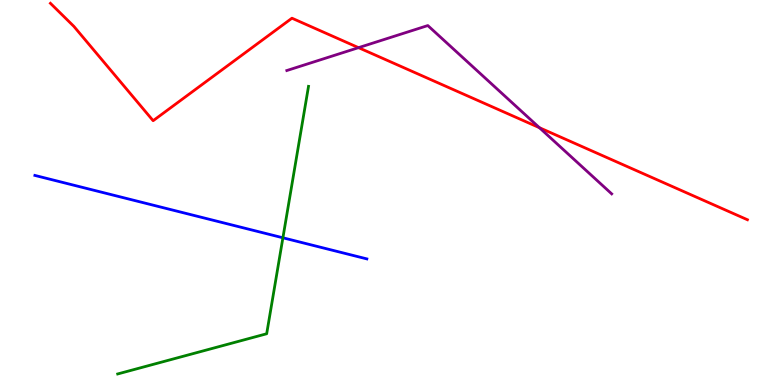[{'lines': ['blue', 'red'], 'intersections': []}, {'lines': ['green', 'red'], 'intersections': []}, {'lines': ['purple', 'red'], 'intersections': [{'x': 4.63, 'y': 8.76}, {'x': 6.96, 'y': 6.68}]}, {'lines': ['blue', 'green'], 'intersections': [{'x': 3.65, 'y': 3.82}]}, {'lines': ['blue', 'purple'], 'intersections': []}, {'lines': ['green', 'purple'], 'intersections': []}]